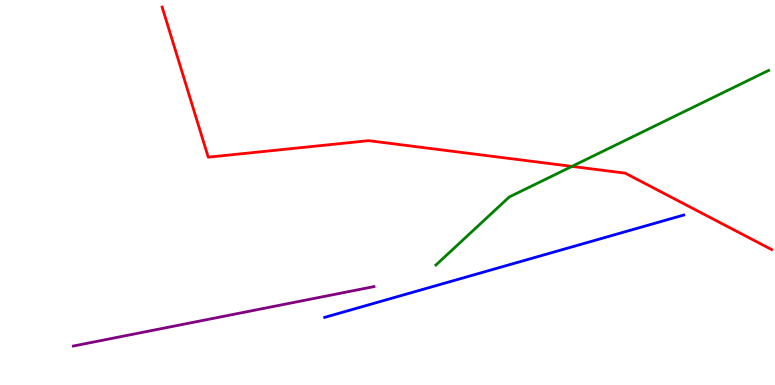[{'lines': ['blue', 'red'], 'intersections': []}, {'lines': ['green', 'red'], 'intersections': [{'x': 7.38, 'y': 5.68}]}, {'lines': ['purple', 'red'], 'intersections': []}, {'lines': ['blue', 'green'], 'intersections': []}, {'lines': ['blue', 'purple'], 'intersections': []}, {'lines': ['green', 'purple'], 'intersections': []}]